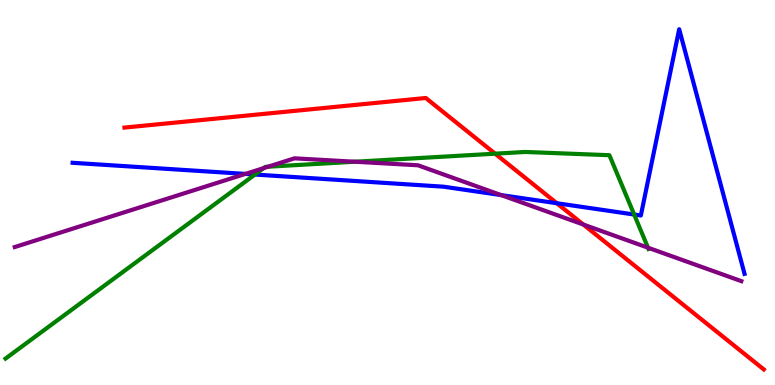[{'lines': ['blue', 'red'], 'intersections': [{'x': 7.18, 'y': 4.72}]}, {'lines': ['green', 'red'], 'intersections': [{'x': 6.39, 'y': 6.01}]}, {'lines': ['purple', 'red'], 'intersections': [{'x': 7.53, 'y': 4.17}]}, {'lines': ['blue', 'green'], 'intersections': [{'x': 3.29, 'y': 5.47}, {'x': 8.18, 'y': 4.43}]}, {'lines': ['blue', 'purple'], 'intersections': [{'x': 3.17, 'y': 5.48}, {'x': 6.47, 'y': 4.93}]}, {'lines': ['green', 'purple'], 'intersections': [{'x': 3.4, 'y': 5.63}, {'x': 3.46, 'y': 5.67}, {'x': 4.58, 'y': 5.8}, {'x': 8.36, 'y': 3.57}]}]